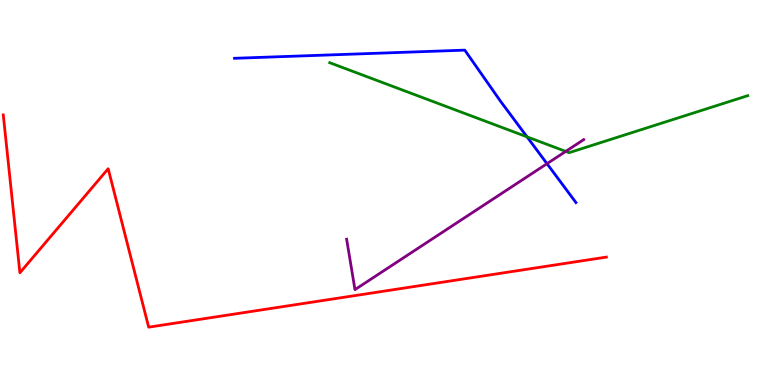[{'lines': ['blue', 'red'], 'intersections': []}, {'lines': ['green', 'red'], 'intersections': []}, {'lines': ['purple', 'red'], 'intersections': []}, {'lines': ['blue', 'green'], 'intersections': [{'x': 6.8, 'y': 6.45}]}, {'lines': ['blue', 'purple'], 'intersections': [{'x': 7.06, 'y': 5.75}]}, {'lines': ['green', 'purple'], 'intersections': [{'x': 7.3, 'y': 6.07}]}]